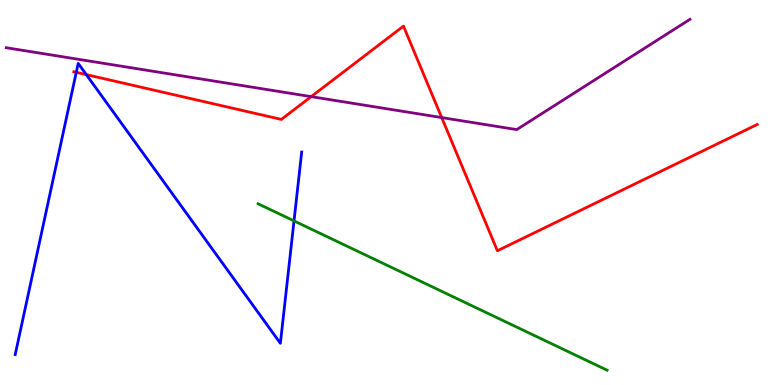[{'lines': ['blue', 'red'], 'intersections': [{'x': 0.984, 'y': 8.12}, {'x': 1.11, 'y': 8.06}]}, {'lines': ['green', 'red'], 'intersections': []}, {'lines': ['purple', 'red'], 'intersections': [{'x': 4.02, 'y': 7.49}, {'x': 5.7, 'y': 6.95}]}, {'lines': ['blue', 'green'], 'intersections': [{'x': 3.79, 'y': 4.26}]}, {'lines': ['blue', 'purple'], 'intersections': []}, {'lines': ['green', 'purple'], 'intersections': []}]